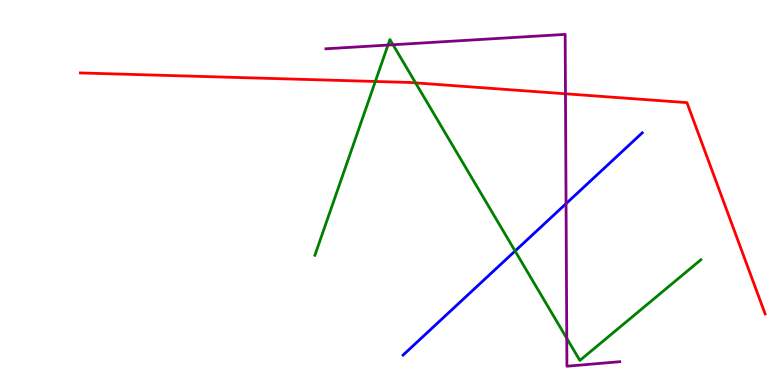[{'lines': ['blue', 'red'], 'intersections': []}, {'lines': ['green', 'red'], 'intersections': [{'x': 4.84, 'y': 7.88}, {'x': 5.36, 'y': 7.85}]}, {'lines': ['purple', 'red'], 'intersections': [{'x': 7.3, 'y': 7.56}]}, {'lines': ['blue', 'green'], 'intersections': [{'x': 6.65, 'y': 3.48}]}, {'lines': ['blue', 'purple'], 'intersections': [{'x': 7.3, 'y': 4.71}]}, {'lines': ['green', 'purple'], 'intersections': [{'x': 5.01, 'y': 8.83}, {'x': 5.07, 'y': 8.84}, {'x': 7.31, 'y': 1.21}]}]